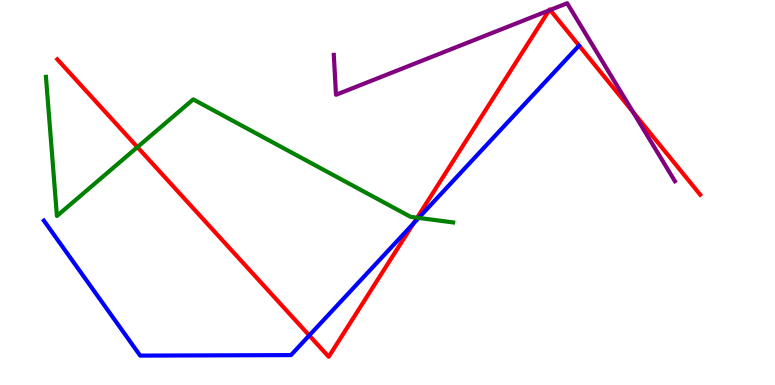[{'lines': ['blue', 'red'], 'intersections': [{'x': 3.99, 'y': 1.29}, {'x': 5.33, 'y': 4.19}]}, {'lines': ['green', 'red'], 'intersections': [{'x': 1.77, 'y': 6.18}, {'x': 5.38, 'y': 4.35}]}, {'lines': ['purple', 'red'], 'intersections': [{'x': 7.08, 'y': 9.73}, {'x': 7.1, 'y': 9.74}, {'x': 8.17, 'y': 7.09}]}, {'lines': ['blue', 'green'], 'intersections': [{'x': 5.4, 'y': 4.34}]}, {'lines': ['blue', 'purple'], 'intersections': []}, {'lines': ['green', 'purple'], 'intersections': []}]